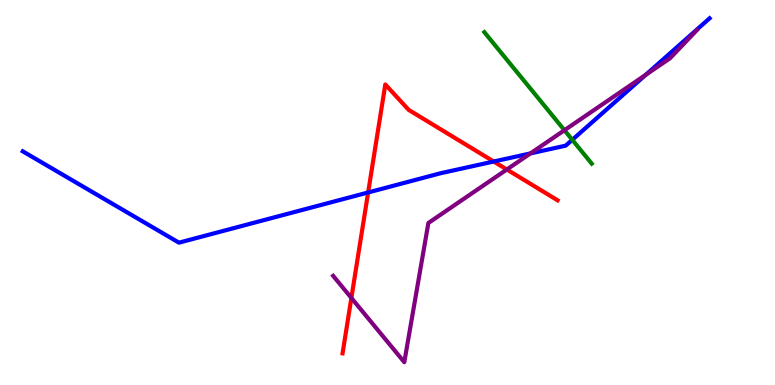[{'lines': ['blue', 'red'], 'intersections': [{'x': 4.75, 'y': 5.0}, {'x': 6.37, 'y': 5.8}]}, {'lines': ['green', 'red'], 'intersections': []}, {'lines': ['purple', 'red'], 'intersections': [{'x': 4.53, 'y': 2.26}, {'x': 6.54, 'y': 5.6}]}, {'lines': ['blue', 'green'], 'intersections': [{'x': 7.38, 'y': 6.37}]}, {'lines': ['blue', 'purple'], 'intersections': [{'x': 6.84, 'y': 6.01}, {'x': 8.33, 'y': 8.06}]}, {'lines': ['green', 'purple'], 'intersections': [{'x': 7.28, 'y': 6.62}]}]